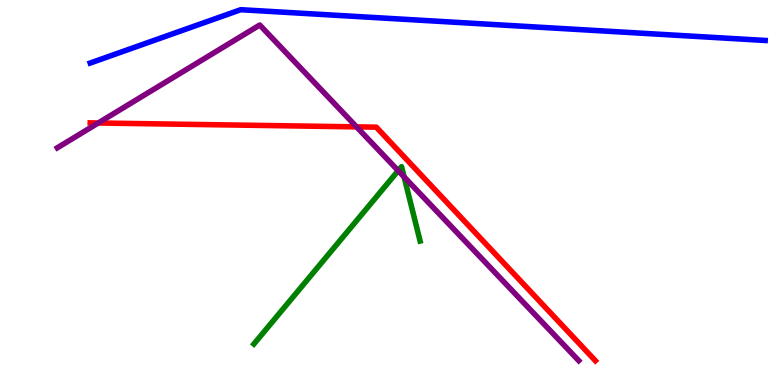[{'lines': ['blue', 'red'], 'intersections': []}, {'lines': ['green', 'red'], 'intersections': []}, {'lines': ['purple', 'red'], 'intersections': [{'x': 1.27, 'y': 6.81}, {'x': 4.6, 'y': 6.7}]}, {'lines': ['blue', 'green'], 'intersections': []}, {'lines': ['blue', 'purple'], 'intersections': []}, {'lines': ['green', 'purple'], 'intersections': [{'x': 5.14, 'y': 5.57}, {'x': 5.21, 'y': 5.4}]}]